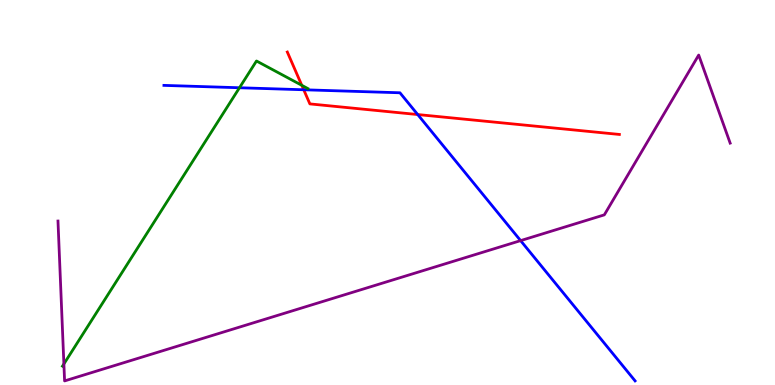[{'lines': ['blue', 'red'], 'intersections': [{'x': 3.92, 'y': 7.67}, {'x': 5.39, 'y': 7.02}]}, {'lines': ['green', 'red'], 'intersections': [{'x': 3.89, 'y': 7.78}]}, {'lines': ['purple', 'red'], 'intersections': []}, {'lines': ['blue', 'green'], 'intersections': [{'x': 3.09, 'y': 7.72}]}, {'lines': ['blue', 'purple'], 'intersections': [{'x': 6.72, 'y': 3.75}]}, {'lines': ['green', 'purple'], 'intersections': [{'x': 0.824, 'y': 0.547}]}]